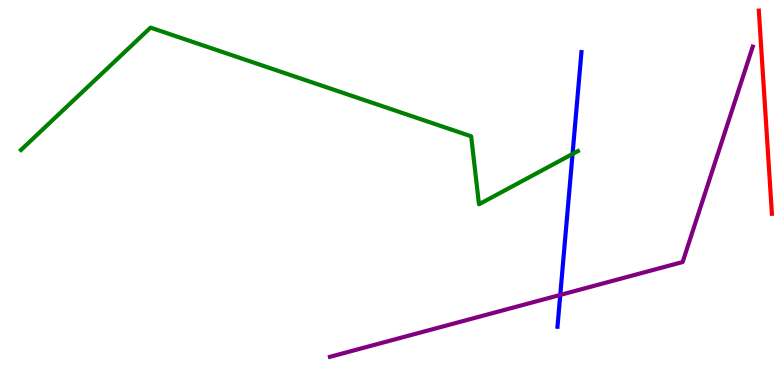[{'lines': ['blue', 'red'], 'intersections': []}, {'lines': ['green', 'red'], 'intersections': []}, {'lines': ['purple', 'red'], 'intersections': []}, {'lines': ['blue', 'green'], 'intersections': [{'x': 7.39, 'y': 6.0}]}, {'lines': ['blue', 'purple'], 'intersections': [{'x': 7.23, 'y': 2.34}]}, {'lines': ['green', 'purple'], 'intersections': []}]